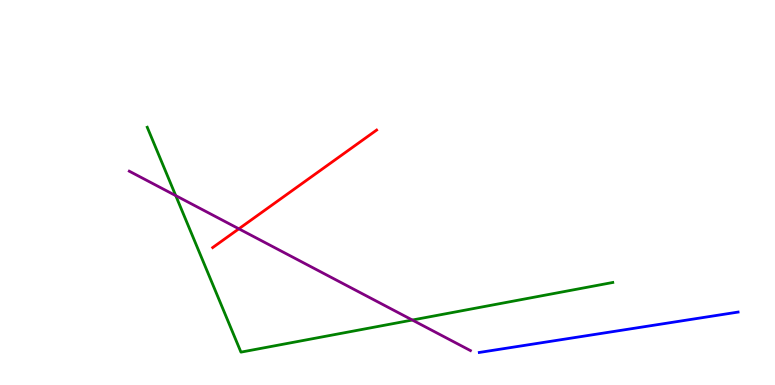[{'lines': ['blue', 'red'], 'intersections': []}, {'lines': ['green', 'red'], 'intersections': []}, {'lines': ['purple', 'red'], 'intersections': [{'x': 3.08, 'y': 4.06}]}, {'lines': ['blue', 'green'], 'intersections': []}, {'lines': ['blue', 'purple'], 'intersections': []}, {'lines': ['green', 'purple'], 'intersections': [{'x': 2.27, 'y': 4.92}, {'x': 5.32, 'y': 1.69}]}]